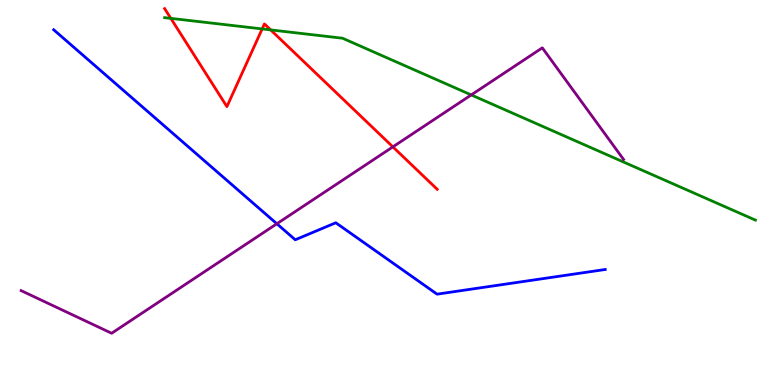[{'lines': ['blue', 'red'], 'intersections': []}, {'lines': ['green', 'red'], 'intersections': [{'x': 2.2, 'y': 9.52}, {'x': 3.38, 'y': 9.25}, {'x': 3.49, 'y': 9.22}]}, {'lines': ['purple', 'red'], 'intersections': [{'x': 5.07, 'y': 6.19}]}, {'lines': ['blue', 'green'], 'intersections': []}, {'lines': ['blue', 'purple'], 'intersections': [{'x': 3.57, 'y': 4.19}]}, {'lines': ['green', 'purple'], 'intersections': [{'x': 6.08, 'y': 7.53}]}]